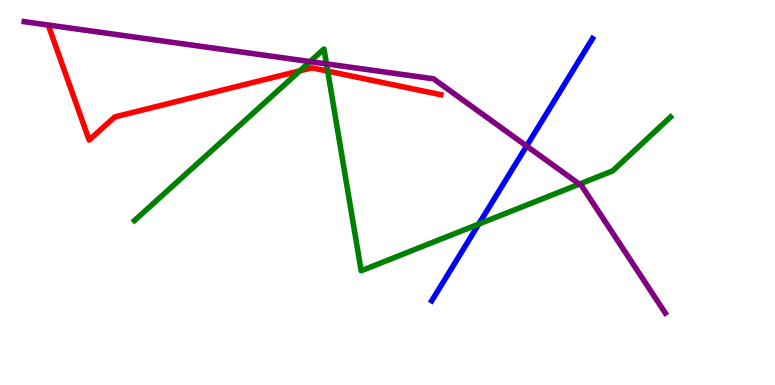[{'lines': ['blue', 'red'], 'intersections': []}, {'lines': ['green', 'red'], 'intersections': [{'x': 3.87, 'y': 8.16}, {'x': 4.23, 'y': 8.15}]}, {'lines': ['purple', 'red'], 'intersections': []}, {'lines': ['blue', 'green'], 'intersections': [{'x': 6.18, 'y': 4.18}]}, {'lines': ['blue', 'purple'], 'intersections': [{'x': 6.8, 'y': 6.21}]}, {'lines': ['green', 'purple'], 'intersections': [{'x': 4.0, 'y': 8.4}, {'x': 4.21, 'y': 8.34}, {'x': 7.48, 'y': 5.22}]}]